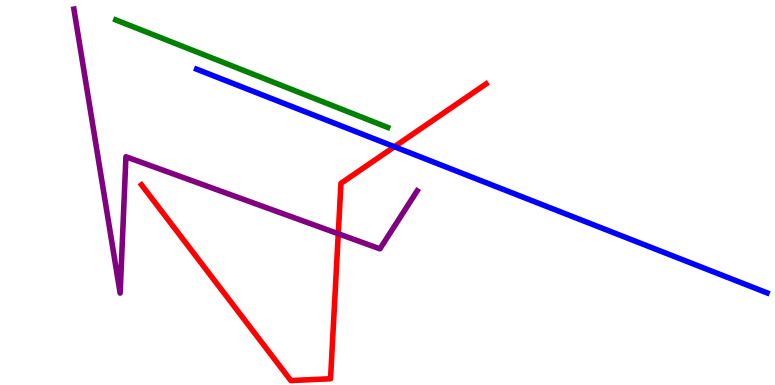[{'lines': ['blue', 'red'], 'intersections': [{'x': 5.09, 'y': 6.19}]}, {'lines': ['green', 'red'], 'intersections': []}, {'lines': ['purple', 'red'], 'intersections': [{'x': 4.36, 'y': 3.93}]}, {'lines': ['blue', 'green'], 'intersections': []}, {'lines': ['blue', 'purple'], 'intersections': []}, {'lines': ['green', 'purple'], 'intersections': []}]